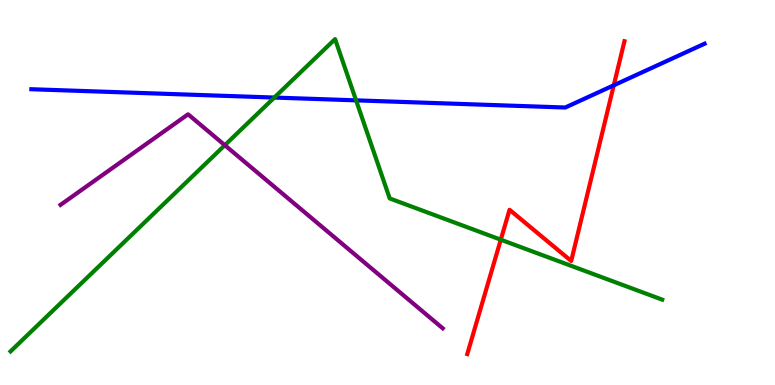[{'lines': ['blue', 'red'], 'intersections': [{'x': 7.92, 'y': 7.78}]}, {'lines': ['green', 'red'], 'intersections': [{'x': 6.46, 'y': 3.77}]}, {'lines': ['purple', 'red'], 'intersections': []}, {'lines': ['blue', 'green'], 'intersections': [{'x': 3.54, 'y': 7.47}, {'x': 4.59, 'y': 7.39}]}, {'lines': ['blue', 'purple'], 'intersections': []}, {'lines': ['green', 'purple'], 'intersections': [{'x': 2.9, 'y': 6.23}]}]